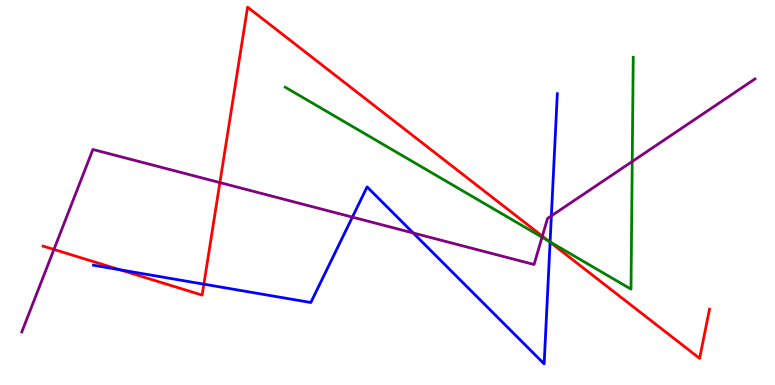[{'lines': ['blue', 'red'], 'intersections': [{'x': 1.55, 'y': 2.99}, {'x': 2.63, 'y': 2.62}, {'x': 7.1, 'y': 3.71}]}, {'lines': ['green', 'red'], 'intersections': [{'x': 7.08, 'y': 3.74}]}, {'lines': ['purple', 'red'], 'intersections': [{'x': 0.696, 'y': 3.52}, {'x': 2.84, 'y': 5.26}, {'x': 7.0, 'y': 3.87}]}, {'lines': ['blue', 'green'], 'intersections': [{'x': 7.1, 'y': 3.72}]}, {'lines': ['blue', 'purple'], 'intersections': [{'x': 4.55, 'y': 4.36}, {'x': 5.33, 'y': 3.95}, {'x': 7.11, 'y': 4.39}]}, {'lines': ['green', 'purple'], 'intersections': [{'x': 6.99, 'y': 3.84}, {'x': 8.16, 'y': 5.81}]}]